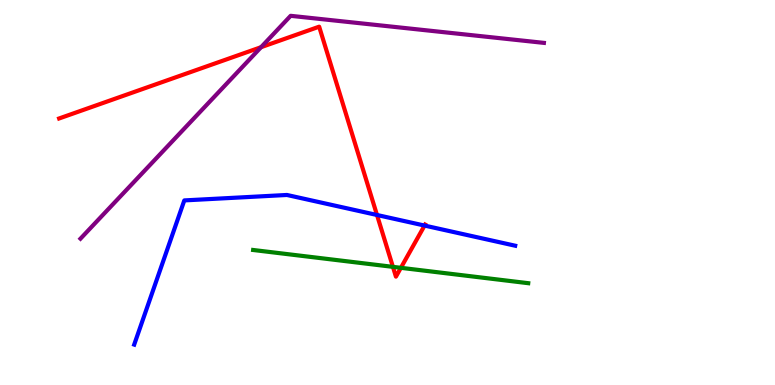[{'lines': ['blue', 'red'], 'intersections': [{'x': 4.86, 'y': 4.42}, {'x': 5.48, 'y': 4.14}]}, {'lines': ['green', 'red'], 'intersections': [{'x': 5.07, 'y': 3.07}, {'x': 5.17, 'y': 3.04}]}, {'lines': ['purple', 'red'], 'intersections': [{'x': 3.37, 'y': 8.77}]}, {'lines': ['blue', 'green'], 'intersections': []}, {'lines': ['blue', 'purple'], 'intersections': []}, {'lines': ['green', 'purple'], 'intersections': []}]